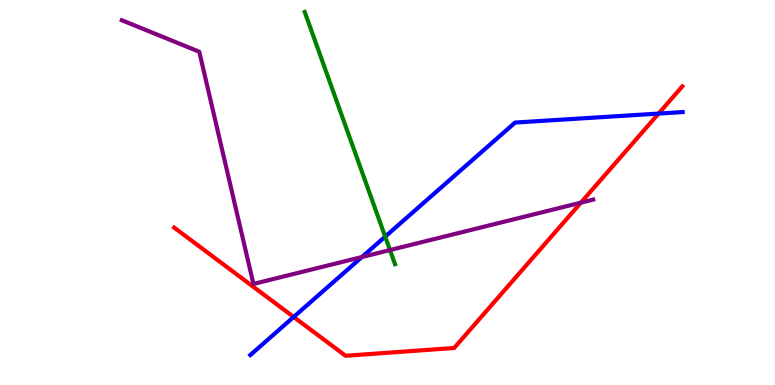[{'lines': ['blue', 'red'], 'intersections': [{'x': 3.79, 'y': 1.77}, {'x': 8.5, 'y': 7.05}]}, {'lines': ['green', 'red'], 'intersections': []}, {'lines': ['purple', 'red'], 'intersections': [{'x': 7.5, 'y': 4.74}]}, {'lines': ['blue', 'green'], 'intersections': [{'x': 4.97, 'y': 3.85}]}, {'lines': ['blue', 'purple'], 'intersections': [{'x': 4.67, 'y': 3.32}]}, {'lines': ['green', 'purple'], 'intersections': [{'x': 5.03, 'y': 3.51}]}]